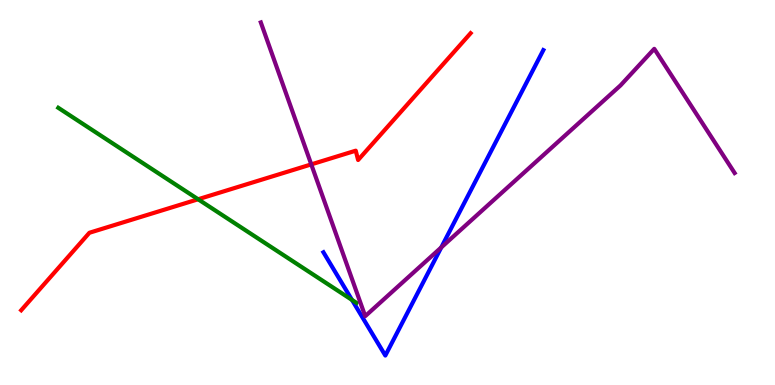[{'lines': ['blue', 'red'], 'intersections': []}, {'lines': ['green', 'red'], 'intersections': [{'x': 2.56, 'y': 4.82}]}, {'lines': ['purple', 'red'], 'intersections': [{'x': 4.02, 'y': 5.73}]}, {'lines': ['blue', 'green'], 'intersections': [{'x': 4.54, 'y': 2.21}]}, {'lines': ['blue', 'purple'], 'intersections': [{'x': 5.69, 'y': 3.57}]}, {'lines': ['green', 'purple'], 'intersections': []}]